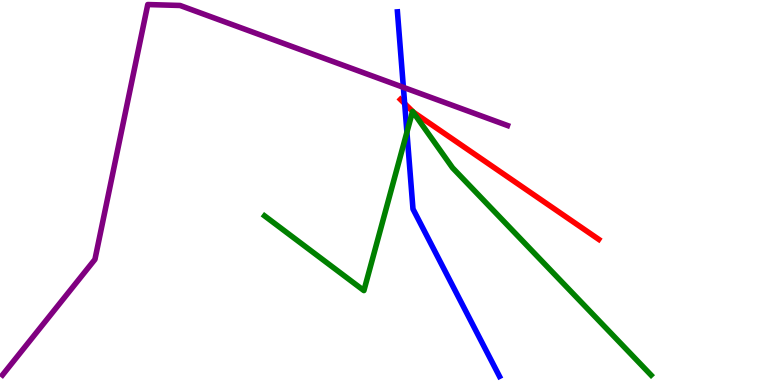[{'lines': ['blue', 'red'], 'intersections': [{'x': 5.22, 'y': 7.31}]}, {'lines': ['green', 'red'], 'intersections': []}, {'lines': ['purple', 'red'], 'intersections': []}, {'lines': ['blue', 'green'], 'intersections': [{'x': 5.25, 'y': 6.57}]}, {'lines': ['blue', 'purple'], 'intersections': [{'x': 5.2, 'y': 7.73}]}, {'lines': ['green', 'purple'], 'intersections': []}]